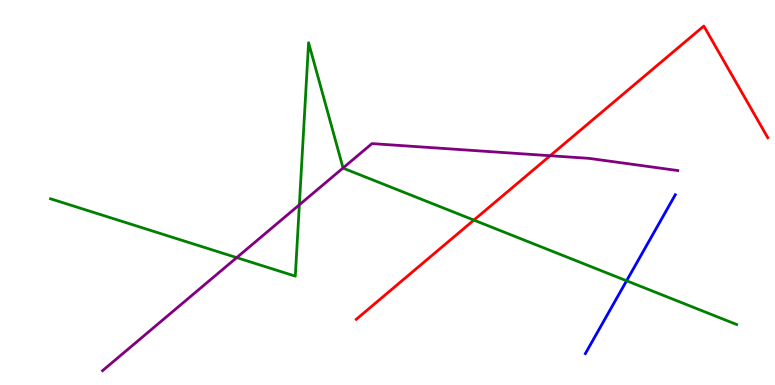[{'lines': ['blue', 'red'], 'intersections': []}, {'lines': ['green', 'red'], 'intersections': [{'x': 6.11, 'y': 4.28}]}, {'lines': ['purple', 'red'], 'intersections': [{'x': 7.1, 'y': 5.96}]}, {'lines': ['blue', 'green'], 'intersections': [{'x': 8.09, 'y': 2.71}]}, {'lines': ['blue', 'purple'], 'intersections': []}, {'lines': ['green', 'purple'], 'intersections': [{'x': 3.05, 'y': 3.31}, {'x': 3.86, 'y': 4.68}, {'x': 4.43, 'y': 5.64}]}]